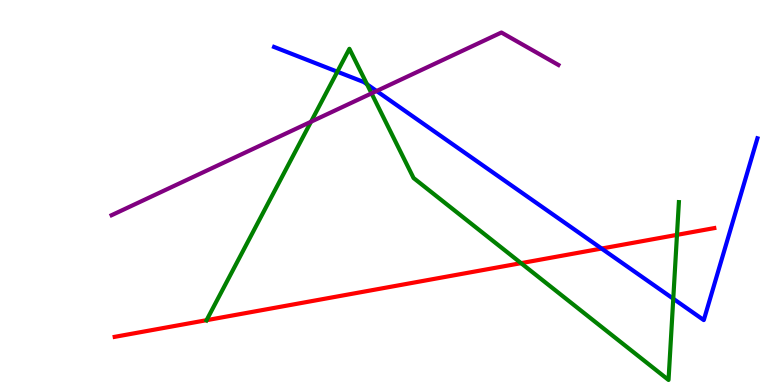[{'lines': ['blue', 'red'], 'intersections': [{'x': 7.76, 'y': 3.54}]}, {'lines': ['green', 'red'], 'intersections': [{'x': 2.67, 'y': 1.68}, {'x': 6.72, 'y': 3.16}, {'x': 8.74, 'y': 3.9}]}, {'lines': ['purple', 'red'], 'intersections': []}, {'lines': ['blue', 'green'], 'intersections': [{'x': 4.35, 'y': 8.14}, {'x': 4.74, 'y': 7.81}, {'x': 8.69, 'y': 2.24}]}, {'lines': ['blue', 'purple'], 'intersections': [{'x': 4.86, 'y': 7.64}]}, {'lines': ['green', 'purple'], 'intersections': [{'x': 4.01, 'y': 6.84}, {'x': 4.79, 'y': 7.57}]}]